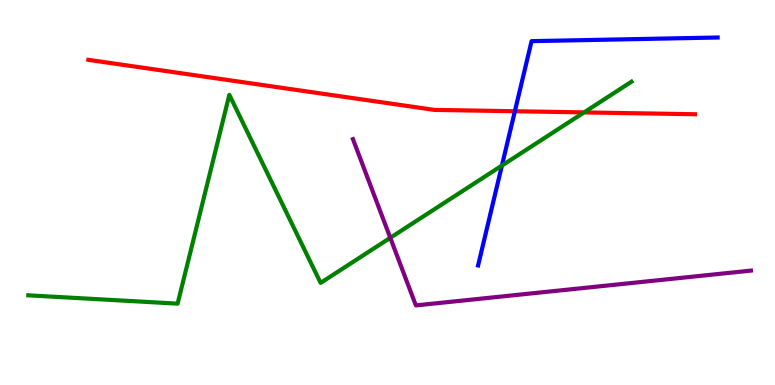[{'lines': ['blue', 'red'], 'intersections': [{'x': 6.64, 'y': 7.11}]}, {'lines': ['green', 'red'], 'intersections': [{'x': 7.54, 'y': 7.08}]}, {'lines': ['purple', 'red'], 'intersections': []}, {'lines': ['blue', 'green'], 'intersections': [{'x': 6.48, 'y': 5.7}]}, {'lines': ['blue', 'purple'], 'intersections': []}, {'lines': ['green', 'purple'], 'intersections': [{'x': 5.04, 'y': 3.82}]}]